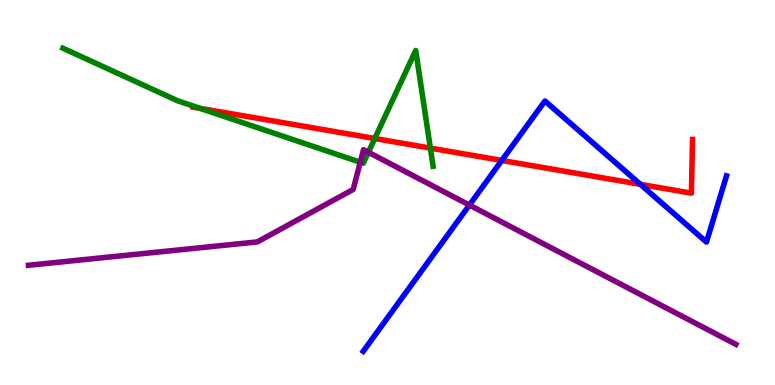[{'lines': ['blue', 'red'], 'intersections': [{'x': 6.47, 'y': 5.83}, {'x': 8.26, 'y': 5.21}]}, {'lines': ['green', 'red'], 'intersections': [{'x': 2.58, 'y': 7.19}, {'x': 4.84, 'y': 6.4}, {'x': 5.55, 'y': 6.15}]}, {'lines': ['purple', 'red'], 'intersections': []}, {'lines': ['blue', 'green'], 'intersections': []}, {'lines': ['blue', 'purple'], 'intersections': [{'x': 6.06, 'y': 4.67}]}, {'lines': ['green', 'purple'], 'intersections': [{'x': 4.65, 'y': 5.79}, {'x': 4.75, 'y': 6.04}]}]